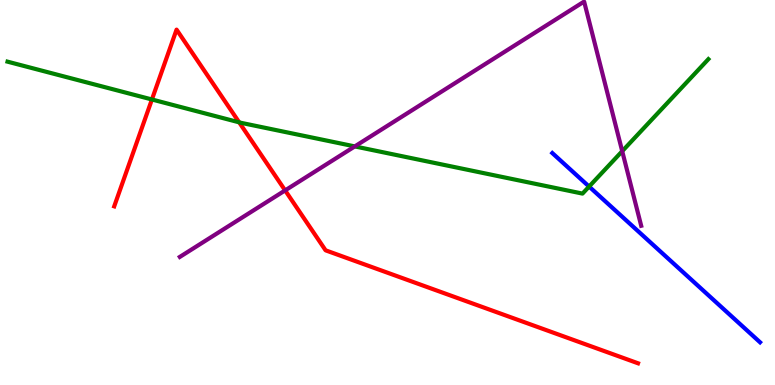[{'lines': ['blue', 'red'], 'intersections': []}, {'lines': ['green', 'red'], 'intersections': [{'x': 1.96, 'y': 7.42}, {'x': 3.09, 'y': 6.82}]}, {'lines': ['purple', 'red'], 'intersections': [{'x': 3.68, 'y': 5.05}]}, {'lines': ['blue', 'green'], 'intersections': [{'x': 7.6, 'y': 5.15}]}, {'lines': ['blue', 'purple'], 'intersections': []}, {'lines': ['green', 'purple'], 'intersections': [{'x': 4.58, 'y': 6.2}, {'x': 8.03, 'y': 6.07}]}]